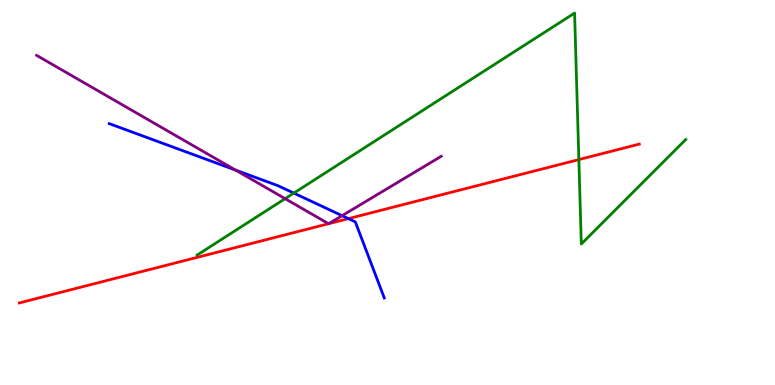[{'lines': ['blue', 'red'], 'intersections': [{'x': 4.5, 'y': 4.32}]}, {'lines': ['green', 'red'], 'intersections': [{'x': 7.47, 'y': 5.85}]}, {'lines': ['purple', 'red'], 'intersections': [{'x': 4.24, 'y': 4.19}, {'x': 4.24, 'y': 4.19}]}, {'lines': ['blue', 'green'], 'intersections': [{'x': 3.79, 'y': 4.98}]}, {'lines': ['blue', 'purple'], 'intersections': [{'x': 3.04, 'y': 5.58}, {'x': 4.41, 'y': 4.4}]}, {'lines': ['green', 'purple'], 'intersections': [{'x': 3.68, 'y': 4.84}]}]